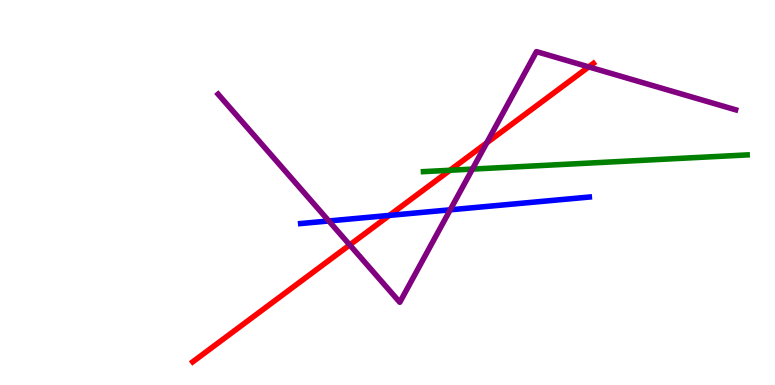[{'lines': ['blue', 'red'], 'intersections': [{'x': 5.02, 'y': 4.41}]}, {'lines': ['green', 'red'], 'intersections': [{'x': 5.81, 'y': 5.58}]}, {'lines': ['purple', 'red'], 'intersections': [{'x': 4.51, 'y': 3.64}, {'x': 6.28, 'y': 6.29}, {'x': 7.6, 'y': 8.26}]}, {'lines': ['blue', 'green'], 'intersections': []}, {'lines': ['blue', 'purple'], 'intersections': [{'x': 4.24, 'y': 4.26}, {'x': 5.81, 'y': 4.55}]}, {'lines': ['green', 'purple'], 'intersections': [{'x': 6.1, 'y': 5.61}]}]